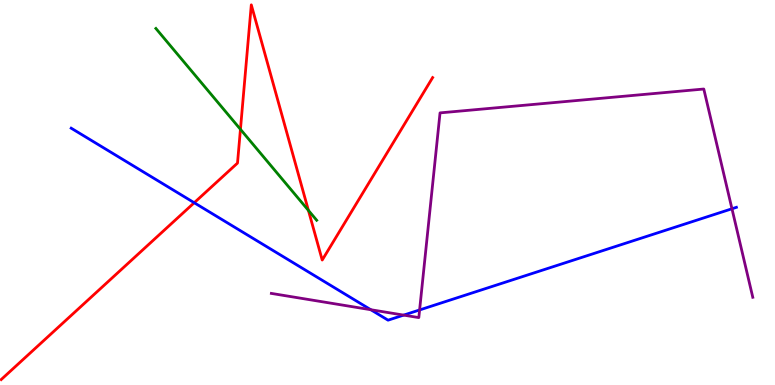[{'lines': ['blue', 'red'], 'intersections': [{'x': 2.51, 'y': 4.73}]}, {'lines': ['green', 'red'], 'intersections': [{'x': 3.1, 'y': 6.64}, {'x': 3.98, 'y': 4.54}]}, {'lines': ['purple', 'red'], 'intersections': []}, {'lines': ['blue', 'green'], 'intersections': []}, {'lines': ['blue', 'purple'], 'intersections': [{'x': 4.78, 'y': 1.96}, {'x': 5.21, 'y': 1.82}, {'x': 5.41, 'y': 1.95}, {'x': 9.44, 'y': 4.58}]}, {'lines': ['green', 'purple'], 'intersections': []}]